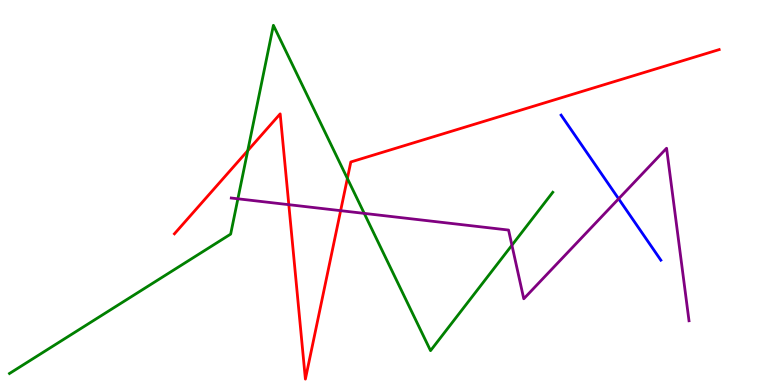[{'lines': ['blue', 'red'], 'intersections': []}, {'lines': ['green', 'red'], 'intersections': [{'x': 3.2, 'y': 6.09}, {'x': 4.48, 'y': 5.36}]}, {'lines': ['purple', 'red'], 'intersections': [{'x': 3.73, 'y': 4.68}, {'x': 4.4, 'y': 4.53}]}, {'lines': ['blue', 'green'], 'intersections': []}, {'lines': ['blue', 'purple'], 'intersections': [{'x': 7.98, 'y': 4.84}]}, {'lines': ['green', 'purple'], 'intersections': [{'x': 3.07, 'y': 4.84}, {'x': 4.7, 'y': 4.46}, {'x': 6.61, 'y': 3.63}]}]